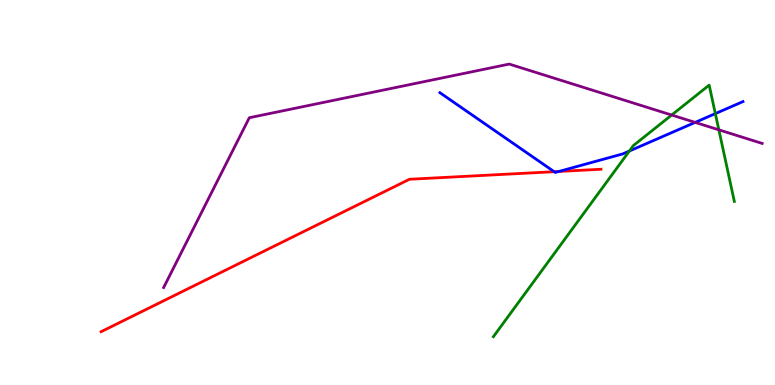[{'lines': ['blue', 'red'], 'intersections': [{'x': 7.15, 'y': 5.54}, {'x': 7.21, 'y': 5.55}]}, {'lines': ['green', 'red'], 'intersections': []}, {'lines': ['purple', 'red'], 'intersections': []}, {'lines': ['blue', 'green'], 'intersections': [{'x': 8.12, 'y': 6.08}, {'x': 9.23, 'y': 7.05}]}, {'lines': ['blue', 'purple'], 'intersections': [{'x': 8.97, 'y': 6.82}]}, {'lines': ['green', 'purple'], 'intersections': [{'x': 8.67, 'y': 7.01}, {'x': 9.28, 'y': 6.63}]}]